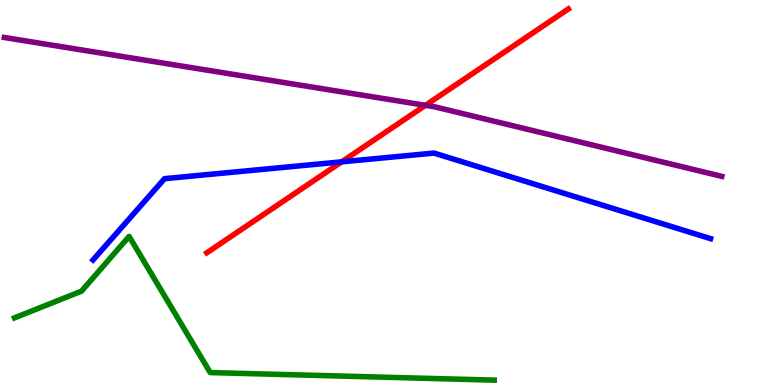[{'lines': ['blue', 'red'], 'intersections': [{'x': 4.41, 'y': 5.8}]}, {'lines': ['green', 'red'], 'intersections': []}, {'lines': ['purple', 'red'], 'intersections': [{'x': 5.49, 'y': 7.26}]}, {'lines': ['blue', 'green'], 'intersections': []}, {'lines': ['blue', 'purple'], 'intersections': []}, {'lines': ['green', 'purple'], 'intersections': []}]